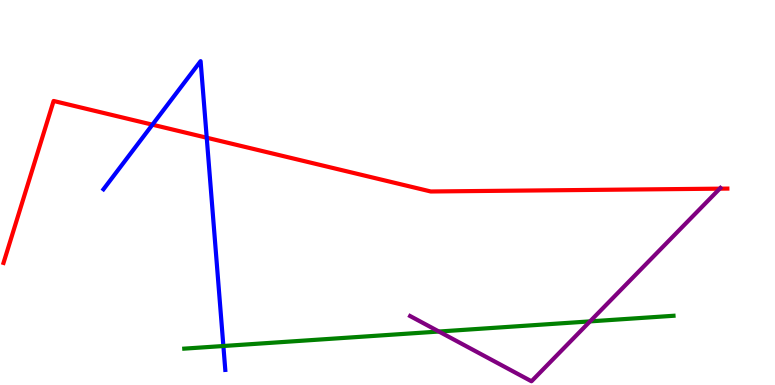[{'lines': ['blue', 'red'], 'intersections': [{'x': 1.97, 'y': 6.76}, {'x': 2.67, 'y': 6.42}]}, {'lines': ['green', 'red'], 'intersections': []}, {'lines': ['purple', 'red'], 'intersections': [{'x': 9.29, 'y': 5.1}]}, {'lines': ['blue', 'green'], 'intersections': [{'x': 2.88, 'y': 1.01}]}, {'lines': ['blue', 'purple'], 'intersections': []}, {'lines': ['green', 'purple'], 'intersections': [{'x': 5.66, 'y': 1.39}, {'x': 7.61, 'y': 1.65}]}]